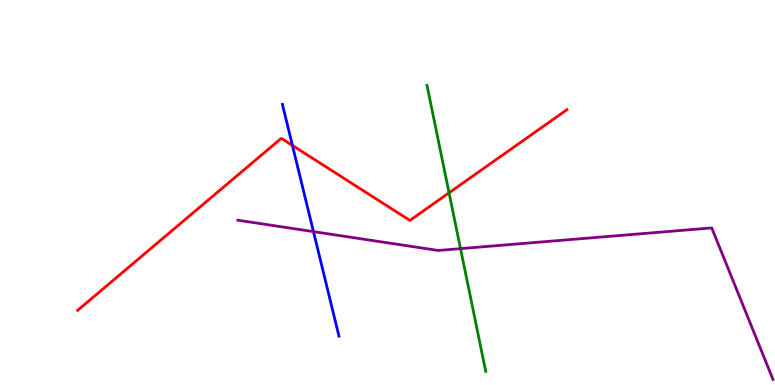[{'lines': ['blue', 'red'], 'intersections': [{'x': 3.77, 'y': 6.22}]}, {'lines': ['green', 'red'], 'intersections': [{'x': 5.79, 'y': 4.99}]}, {'lines': ['purple', 'red'], 'intersections': []}, {'lines': ['blue', 'green'], 'intersections': []}, {'lines': ['blue', 'purple'], 'intersections': [{'x': 4.04, 'y': 3.98}]}, {'lines': ['green', 'purple'], 'intersections': [{'x': 5.94, 'y': 3.54}]}]